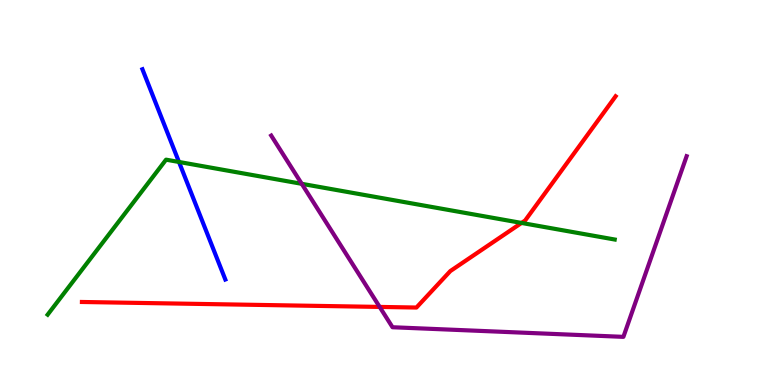[{'lines': ['blue', 'red'], 'intersections': []}, {'lines': ['green', 'red'], 'intersections': [{'x': 6.73, 'y': 4.21}]}, {'lines': ['purple', 'red'], 'intersections': [{'x': 4.9, 'y': 2.03}]}, {'lines': ['blue', 'green'], 'intersections': [{'x': 2.31, 'y': 5.79}]}, {'lines': ['blue', 'purple'], 'intersections': []}, {'lines': ['green', 'purple'], 'intersections': [{'x': 3.89, 'y': 5.23}]}]